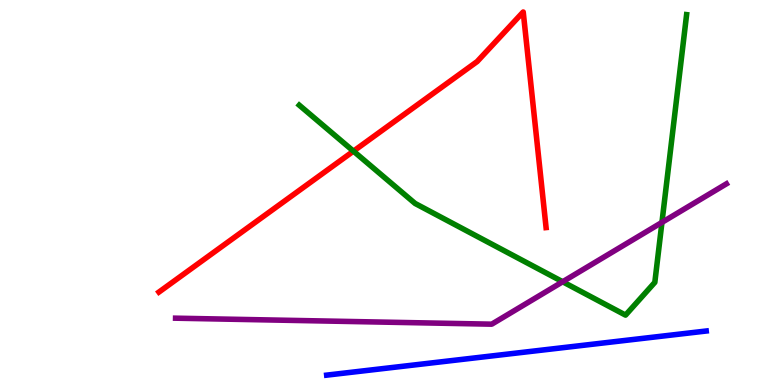[{'lines': ['blue', 'red'], 'intersections': []}, {'lines': ['green', 'red'], 'intersections': [{'x': 4.56, 'y': 6.07}]}, {'lines': ['purple', 'red'], 'intersections': []}, {'lines': ['blue', 'green'], 'intersections': []}, {'lines': ['blue', 'purple'], 'intersections': []}, {'lines': ['green', 'purple'], 'intersections': [{'x': 7.26, 'y': 2.68}, {'x': 8.54, 'y': 4.22}]}]